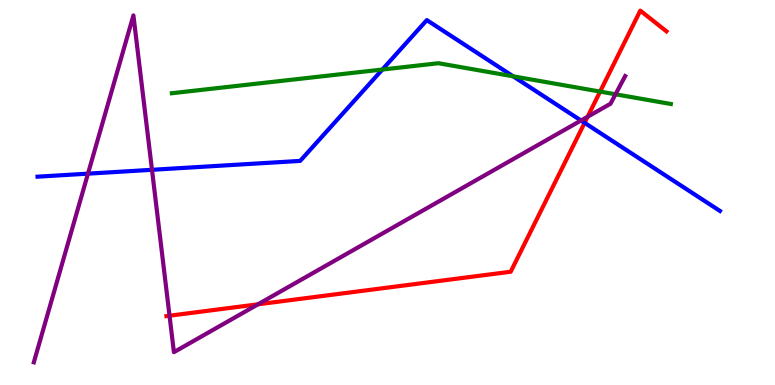[{'lines': ['blue', 'red'], 'intersections': [{'x': 7.54, 'y': 6.81}]}, {'lines': ['green', 'red'], 'intersections': [{'x': 7.74, 'y': 7.62}]}, {'lines': ['purple', 'red'], 'intersections': [{'x': 2.19, 'y': 1.8}, {'x': 3.33, 'y': 2.1}, {'x': 7.58, 'y': 6.97}]}, {'lines': ['blue', 'green'], 'intersections': [{'x': 4.93, 'y': 8.19}, {'x': 6.62, 'y': 8.02}]}, {'lines': ['blue', 'purple'], 'intersections': [{'x': 1.14, 'y': 5.49}, {'x': 1.96, 'y': 5.59}, {'x': 7.5, 'y': 6.87}]}, {'lines': ['green', 'purple'], 'intersections': [{'x': 7.94, 'y': 7.55}]}]